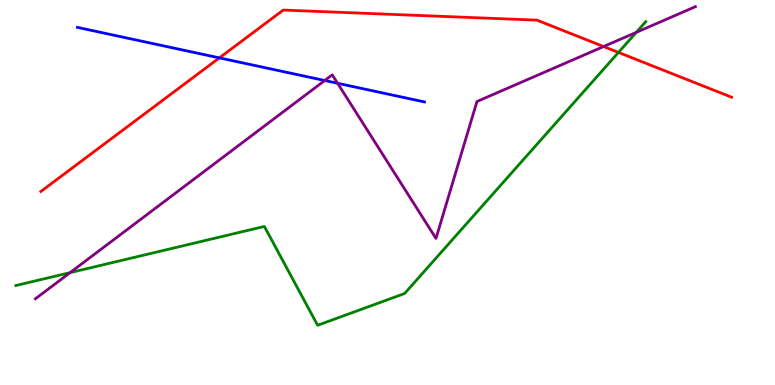[{'lines': ['blue', 'red'], 'intersections': [{'x': 2.83, 'y': 8.5}]}, {'lines': ['green', 'red'], 'intersections': [{'x': 7.98, 'y': 8.64}]}, {'lines': ['purple', 'red'], 'intersections': [{'x': 7.79, 'y': 8.79}]}, {'lines': ['blue', 'green'], 'intersections': []}, {'lines': ['blue', 'purple'], 'intersections': [{'x': 4.19, 'y': 7.91}, {'x': 4.36, 'y': 7.84}]}, {'lines': ['green', 'purple'], 'intersections': [{'x': 0.904, 'y': 2.92}, {'x': 8.21, 'y': 9.16}]}]